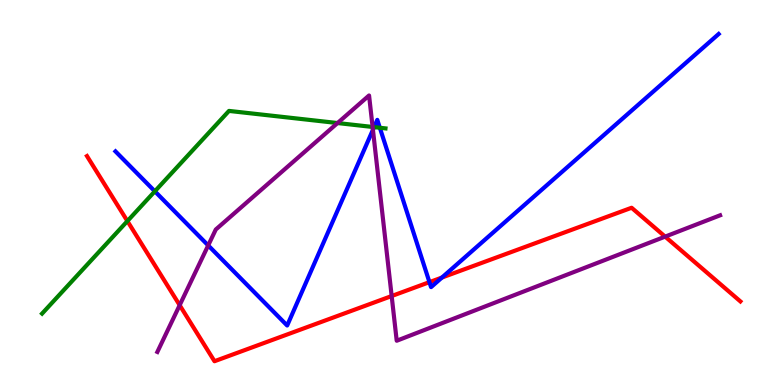[{'lines': ['blue', 'red'], 'intersections': [{'x': 5.54, 'y': 2.67}, {'x': 5.7, 'y': 2.79}]}, {'lines': ['green', 'red'], 'intersections': [{'x': 1.64, 'y': 4.26}]}, {'lines': ['purple', 'red'], 'intersections': [{'x': 2.32, 'y': 2.07}, {'x': 5.05, 'y': 2.31}, {'x': 8.58, 'y': 3.85}]}, {'lines': ['blue', 'green'], 'intersections': [{'x': 2.0, 'y': 5.03}, {'x': 4.83, 'y': 6.7}, {'x': 4.9, 'y': 6.68}]}, {'lines': ['blue', 'purple'], 'intersections': [{'x': 2.69, 'y': 3.63}, {'x': 4.81, 'y': 6.63}]}, {'lines': ['green', 'purple'], 'intersections': [{'x': 4.36, 'y': 6.8}, {'x': 4.81, 'y': 6.7}]}]